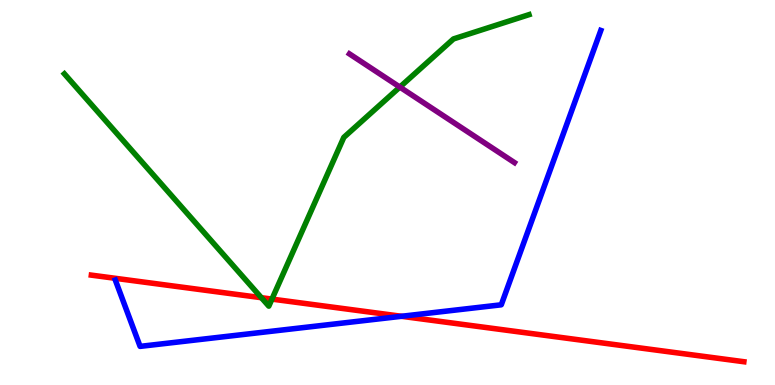[{'lines': ['blue', 'red'], 'intersections': [{'x': 5.18, 'y': 1.78}]}, {'lines': ['green', 'red'], 'intersections': [{'x': 3.37, 'y': 2.27}, {'x': 3.51, 'y': 2.23}]}, {'lines': ['purple', 'red'], 'intersections': []}, {'lines': ['blue', 'green'], 'intersections': []}, {'lines': ['blue', 'purple'], 'intersections': []}, {'lines': ['green', 'purple'], 'intersections': [{'x': 5.16, 'y': 7.74}]}]